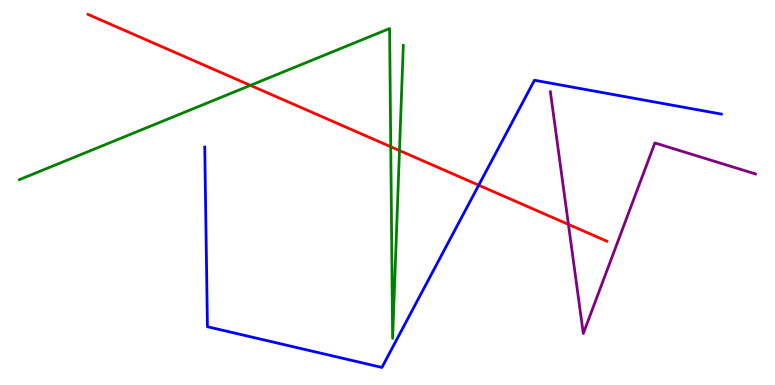[{'lines': ['blue', 'red'], 'intersections': [{'x': 6.18, 'y': 5.19}]}, {'lines': ['green', 'red'], 'intersections': [{'x': 3.23, 'y': 7.78}, {'x': 5.04, 'y': 6.19}, {'x': 5.15, 'y': 6.09}]}, {'lines': ['purple', 'red'], 'intersections': [{'x': 7.33, 'y': 4.17}]}, {'lines': ['blue', 'green'], 'intersections': []}, {'lines': ['blue', 'purple'], 'intersections': []}, {'lines': ['green', 'purple'], 'intersections': []}]